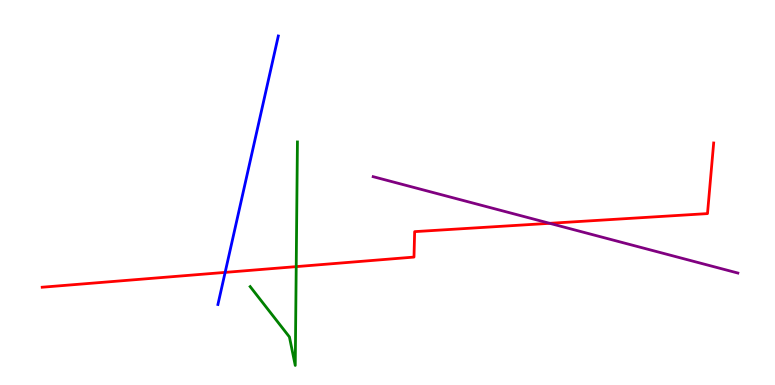[{'lines': ['blue', 'red'], 'intersections': [{'x': 2.91, 'y': 2.92}]}, {'lines': ['green', 'red'], 'intersections': [{'x': 3.82, 'y': 3.07}]}, {'lines': ['purple', 'red'], 'intersections': [{'x': 7.09, 'y': 4.2}]}, {'lines': ['blue', 'green'], 'intersections': []}, {'lines': ['blue', 'purple'], 'intersections': []}, {'lines': ['green', 'purple'], 'intersections': []}]